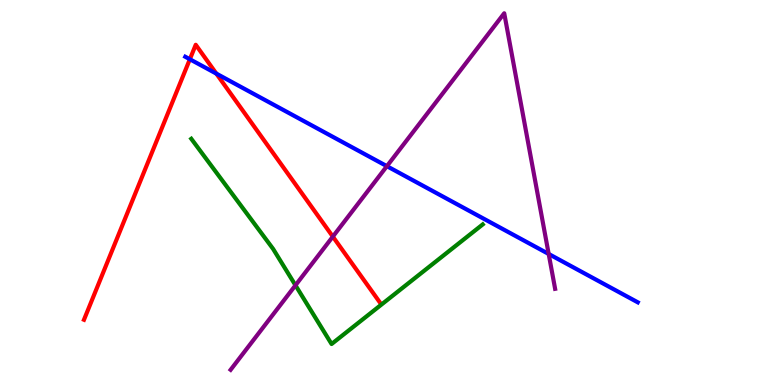[{'lines': ['blue', 'red'], 'intersections': [{'x': 2.45, 'y': 8.46}, {'x': 2.79, 'y': 8.09}]}, {'lines': ['green', 'red'], 'intersections': []}, {'lines': ['purple', 'red'], 'intersections': [{'x': 4.29, 'y': 3.85}]}, {'lines': ['blue', 'green'], 'intersections': []}, {'lines': ['blue', 'purple'], 'intersections': [{'x': 4.99, 'y': 5.68}, {'x': 7.08, 'y': 3.4}]}, {'lines': ['green', 'purple'], 'intersections': [{'x': 3.81, 'y': 2.59}]}]